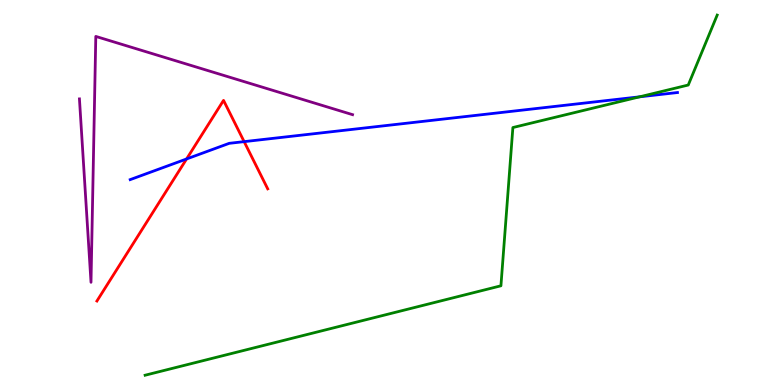[{'lines': ['blue', 'red'], 'intersections': [{'x': 2.41, 'y': 5.87}, {'x': 3.15, 'y': 6.32}]}, {'lines': ['green', 'red'], 'intersections': []}, {'lines': ['purple', 'red'], 'intersections': []}, {'lines': ['blue', 'green'], 'intersections': [{'x': 8.25, 'y': 7.49}]}, {'lines': ['blue', 'purple'], 'intersections': []}, {'lines': ['green', 'purple'], 'intersections': []}]